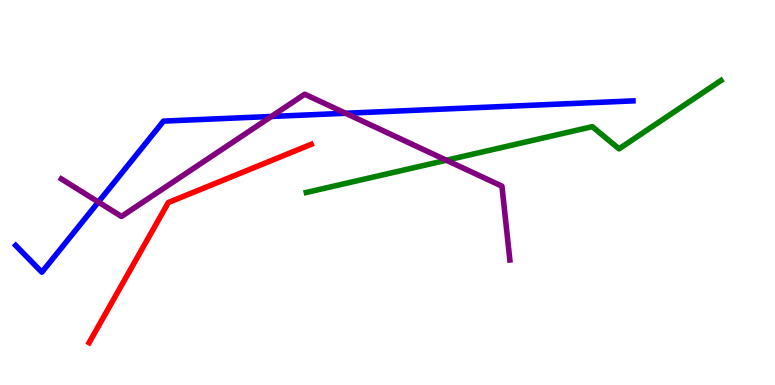[{'lines': ['blue', 'red'], 'intersections': []}, {'lines': ['green', 'red'], 'intersections': []}, {'lines': ['purple', 'red'], 'intersections': []}, {'lines': ['blue', 'green'], 'intersections': []}, {'lines': ['blue', 'purple'], 'intersections': [{'x': 1.27, 'y': 4.75}, {'x': 3.5, 'y': 6.97}, {'x': 4.46, 'y': 7.06}]}, {'lines': ['green', 'purple'], 'intersections': [{'x': 5.76, 'y': 5.84}]}]